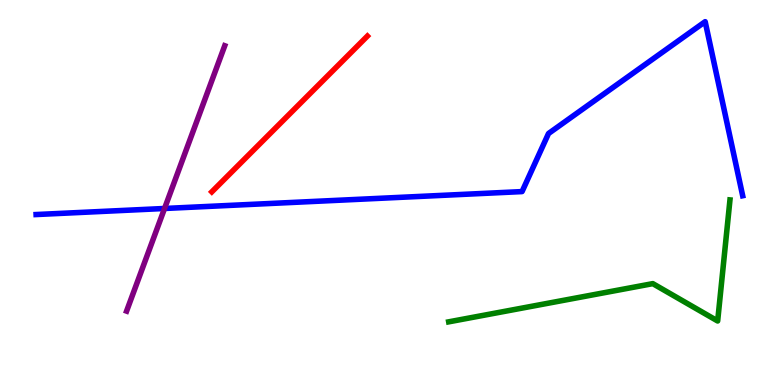[{'lines': ['blue', 'red'], 'intersections': []}, {'lines': ['green', 'red'], 'intersections': []}, {'lines': ['purple', 'red'], 'intersections': []}, {'lines': ['blue', 'green'], 'intersections': []}, {'lines': ['blue', 'purple'], 'intersections': [{'x': 2.12, 'y': 4.58}]}, {'lines': ['green', 'purple'], 'intersections': []}]